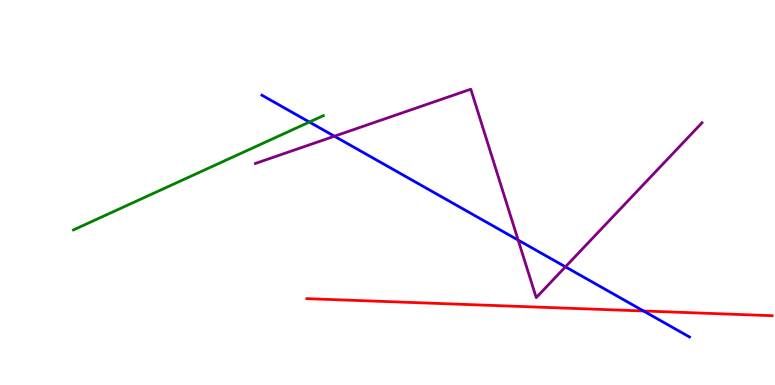[{'lines': ['blue', 'red'], 'intersections': [{'x': 8.3, 'y': 1.92}]}, {'lines': ['green', 'red'], 'intersections': []}, {'lines': ['purple', 'red'], 'intersections': []}, {'lines': ['blue', 'green'], 'intersections': [{'x': 3.99, 'y': 6.83}]}, {'lines': ['blue', 'purple'], 'intersections': [{'x': 4.32, 'y': 6.46}, {'x': 6.69, 'y': 3.76}, {'x': 7.3, 'y': 3.07}]}, {'lines': ['green', 'purple'], 'intersections': []}]